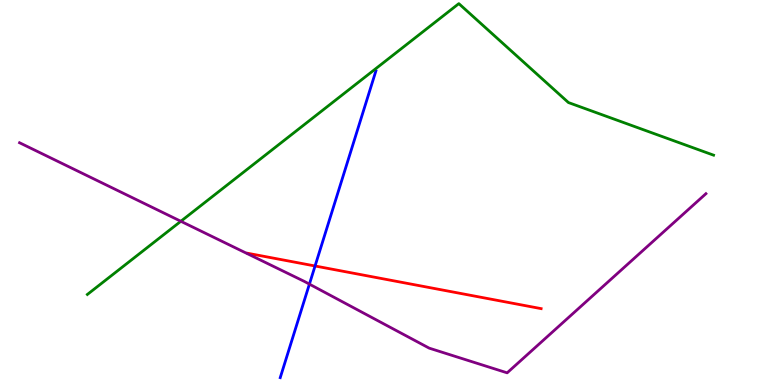[{'lines': ['blue', 'red'], 'intersections': [{'x': 4.07, 'y': 3.09}]}, {'lines': ['green', 'red'], 'intersections': []}, {'lines': ['purple', 'red'], 'intersections': []}, {'lines': ['blue', 'green'], 'intersections': []}, {'lines': ['blue', 'purple'], 'intersections': [{'x': 3.99, 'y': 2.62}]}, {'lines': ['green', 'purple'], 'intersections': [{'x': 2.33, 'y': 4.25}]}]